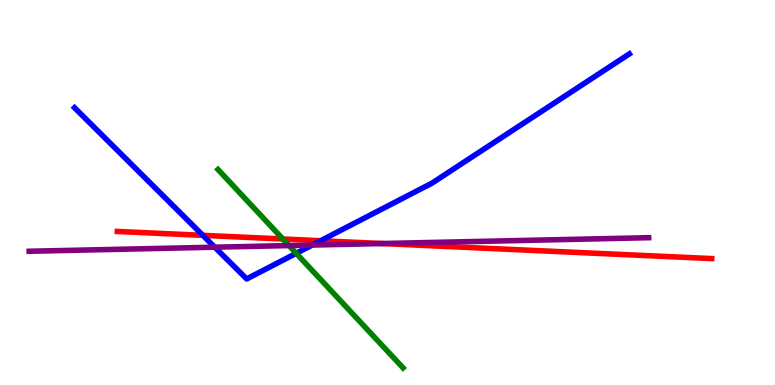[{'lines': ['blue', 'red'], 'intersections': [{'x': 2.62, 'y': 3.89}, {'x': 4.14, 'y': 3.75}]}, {'lines': ['green', 'red'], 'intersections': [{'x': 3.65, 'y': 3.79}]}, {'lines': ['purple', 'red'], 'intersections': [{'x': 4.93, 'y': 3.67}]}, {'lines': ['blue', 'green'], 'intersections': [{'x': 3.82, 'y': 3.42}]}, {'lines': ['blue', 'purple'], 'intersections': [{'x': 2.77, 'y': 3.58}, {'x': 4.03, 'y': 3.63}]}, {'lines': ['green', 'purple'], 'intersections': [{'x': 3.73, 'y': 3.62}]}]